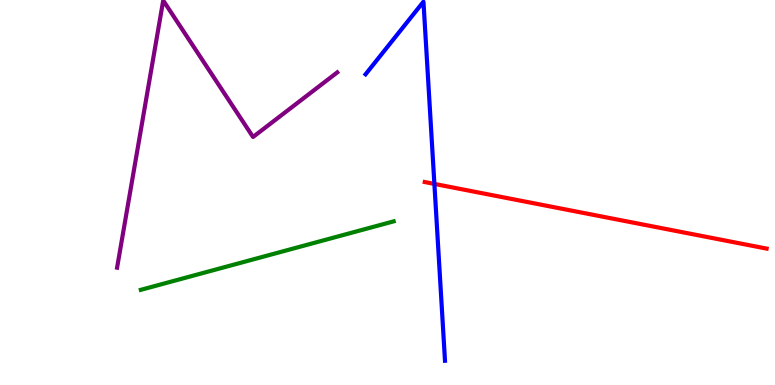[{'lines': ['blue', 'red'], 'intersections': [{'x': 5.6, 'y': 5.22}]}, {'lines': ['green', 'red'], 'intersections': []}, {'lines': ['purple', 'red'], 'intersections': []}, {'lines': ['blue', 'green'], 'intersections': []}, {'lines': ['blue', 'purple'], 'intersections': []}, {'lines': ['green', 'purple'], 'intersections': []}]